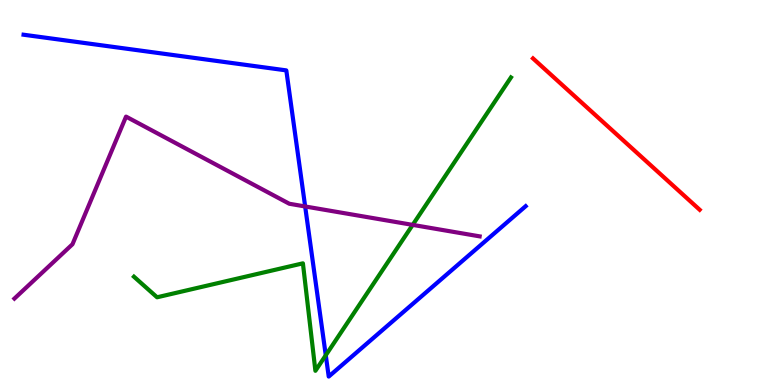[{'lines': ['blue', 'red'], 'intersections': []}, {'lines': ['green', 'red'], 'intersections': []}, {'lines': ['purple', 'red'], 'intersections': []}, {'lines': ['blue', 'green'], 'intersections': [{'x': 4.2, 'y': 0.772}]}, {'lines': ['blue', 'purple'], 'intersections': [{'x': 3.94, 'y': 4.64}]}, {'lines': ['green', 'purple'], 'intersections': [{'x': 5.32, 'y': 4.16}]}]